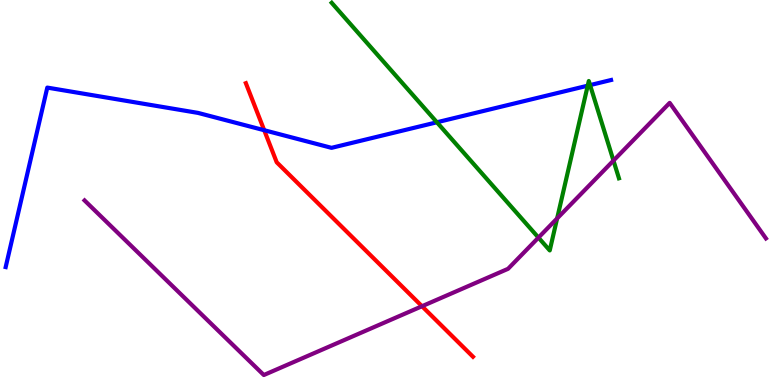[{'lines': ['blue', 'red'], 'intersections': [{'x': 3.41, 'y': 6.62}]}, {'lines': ['green', 'red'], 'intersections': []}, {'lines': ['purple', 'red'], 'intersections': [{'x': 5.45, 'y': 2.05}]}, {'lines': ['blue', 'green'], 'intersections': [{'x': 5.64, 'y': 6.82}, {'x': 7.58, 'y': 7.77}, {'x': 7.61, 'y': 7.79}]}, {'lines': ['blue', 'purple'], 'intersections': []}, {'lines': ['green', 'purple'], 'intersections': [{'x': 6.95, 'y': 3.83}, {'x': 7.19, 'y': 4.33}, {'x': 7.92, 'y': 5.83}]}]